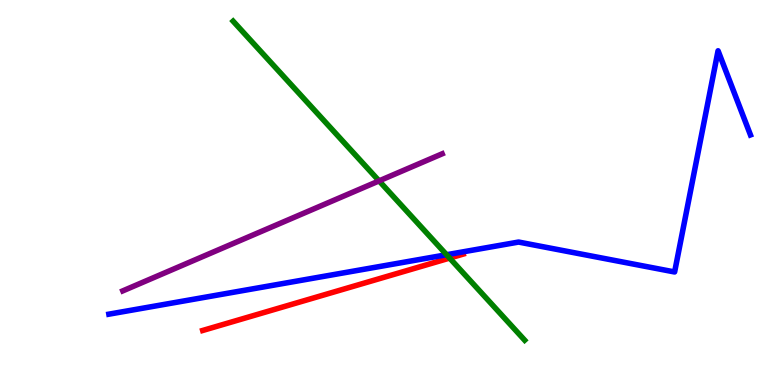[{'lines': ['blue', 'red'], 'intersections': []}, {'lines': ['green', 'red'], 'intersections': [{'x': 5.8, 'y': 3.3}]}, {'lines': ['purple', 'red'], 'intersections': []}, {'lines': ['blue', 'green'], 'intersections': [{'x': 5.76, 'y': 3.38}]}, {'lines': ['blue', 'purple'], 'intersections': []}, {'lines': ['green', 'purple'], 'intersections': [{'x': 4.89, 'y': 5.3}]}]